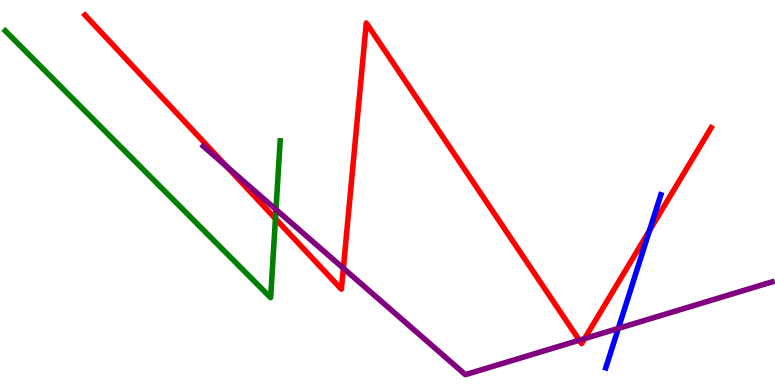[{'lines': ['blue', 'red'], 'intersections': [{'x': 8.38, 'y': 4.01}]}, {'lines': ['green', 'red'], 'intersections': [{'x': 3.55, 'y': 4.32}]}, {'lines': ['purple', 'red'], 'intersections': [{'x': 2.93, 'y': 5.67}, {'x': 4.43, 'y': 3.03}, {'x': 7.48, 'y': 1.16}, {'x': 7.54, 'y': 1.21}]}, {'lines': ['blue', 'green'], 'intersections': []}, {'lines': ['blue', 'purple'], 'intersections': [{'x': 7.98, 'y': 1.47}]}, {'lines': ['green', 'purple'], 'intersections': [{'x': 3.56, 'y': 4.56}]}]